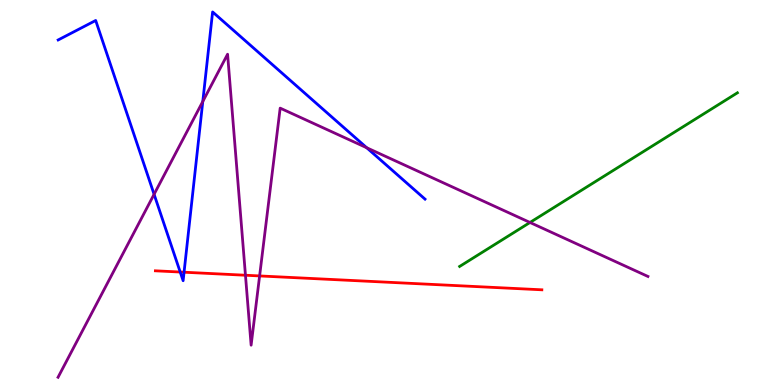[{'lines': ['blue', 'red'], 'intersections': [{'x': 2.33, 'y': 2.93}, {'x': 2.37, 'y': 2.93}]}, {'lines': ['green', 'red'], 'intersections': []}, {'lines': ['purple', 'red'], 'intersections': [{'x': 3.17, 'y': 2.85}, {'x': 3.35, 'y': 2.83}]}, {'lines': ['blue', 'green'], 'intersections': []}, {'lines': ['blue', 'purple'], 'intersections': [{'x': 1.99, 'y': 4.95}, {'x': 2.62, 'y': 7.36}, {'x': 4.73, 'y': 6.16}]}, {'lines': ['green', 'purple'], 'intersections': [{'x': 6.84, 'y': 4.22}]}]